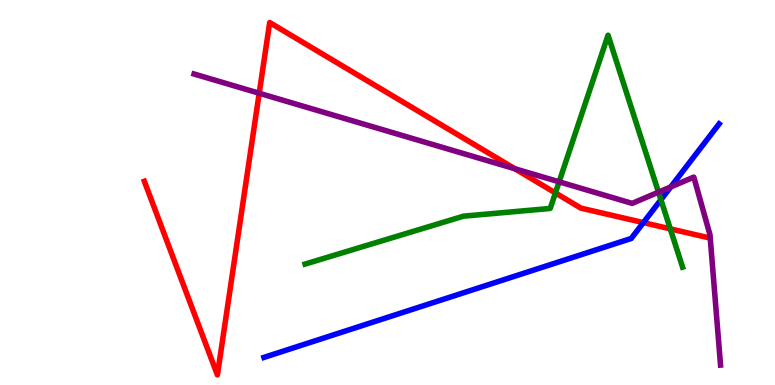[{'lines': ['blue', 'red'], 'intersections': [{'x': 8.3, 'y': 4.22}]}, {'lines': ['green', 'red'], 'intersections': [{'x': 7.17, 'y': 4.99}, {'x': 8.65, 'y': 4.06}]}, {'lines': ['purple', 'red'], 'intersections': [{'x': 3.34, 'y': 7.58}, {'x': 6.64, 'y': 5.62}]}, {'lines': ['blue', 'green'], 'intersections': [{'x': 8.53, 'y': 4.81}]}, {'lines': ['blue', 'purple'], 'intersections': [{'x': 8.66, 'y': 5.14}]}, {'lines': ['green', 'purple'], 'intersections': [{'x': 7.21, 'y': 5.28}, {'x': 8.5, 'y': 5.01}]}]